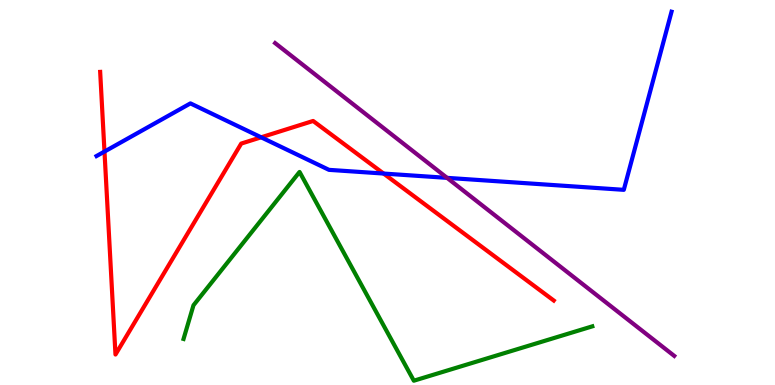[{'lines': ['blue', 'red'], 'intersections': [{'x': 1.35, 'y': 6.06}, {'x': 3.37, 'y': 6.43}, {'x': 4.95, 'y': 5.49}]}, {'lines': ['green', 'red'], 'intersections': []}, {'lines': ['purple', 'red'], 'intersections': []}, {'lines': ['blue', 'green'], 'intersections': []}, {'lines': ['blue', 'purple'], 'intersections': [{'x': 5.77, 'y': 5.38}]}, {'lines': ['green', 'purple'], 'intersections': []}]